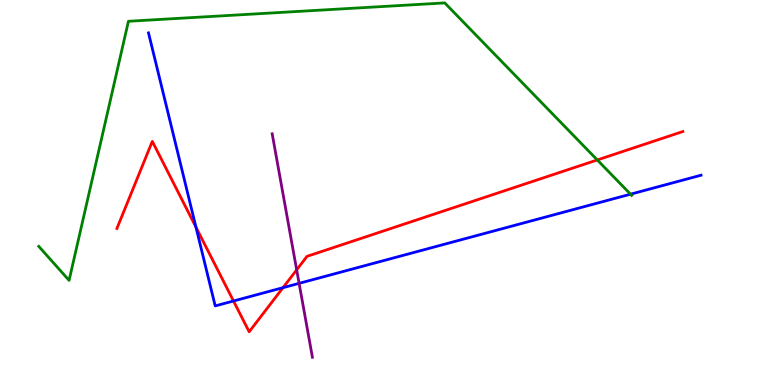[{'lines': ['blue', 'red'], 'intersections': [{'x': 2.53, 'y': 4.1}, {'x': 3.01, 'y': 2.18}, {'x': 3.65, 'y': 2.53}]}, {'lines': ['green', 'red'], 'intersections': [{'x': 7.71, 'y': 5.85}]}, {'lines': ['purple', 'red'], 'intersections': [{'x': 3.83, 'y': 2.99}]}, {'lines': ['blue', 'green'], 'intersections': [{'x': 8.14, 'y': 4.96}]}, {'lines': ['blue', 'purple'], 'intersections': [{'x': 3.86, 'y': 2.64}]}, {'lines': ['green', 'purple'], 'intersections': []}]